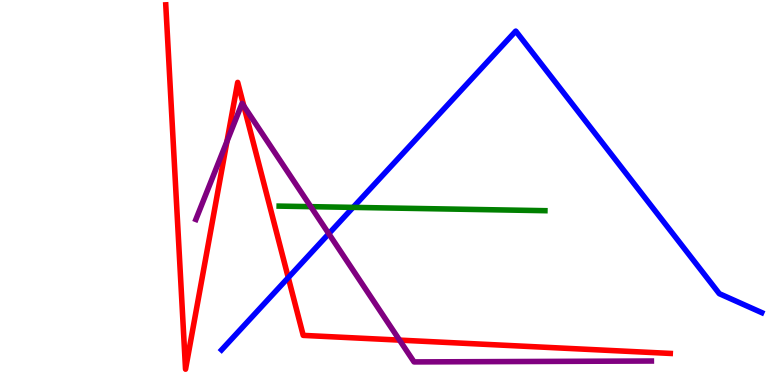[{'lines': ['blue', 'red'], 'intersections': [{'x': 3.72, 'y': 2.79}]}, {'lines': ['green', 'red'], 'intersections': []}, {'lines': ['purple', 'red'], 'intersections': [{'x': 2.93, 'y': 6.33}, {'x': 3.15, 'y': 7.25}, {'x': 5.16, 'y': 1.17}]}, {'lines': ['blue', 'green'], 'intersections': [{'x': 4.56, 'y': 4.61}]}, {'lines': ['blue', 'purple'], 'intersections': [{'x': 4.24, 'y': 3.93}]}, {'lines': ['green', 'purple'], 'intersections': [{'x': 4.01, 'y': 4.63}]}]